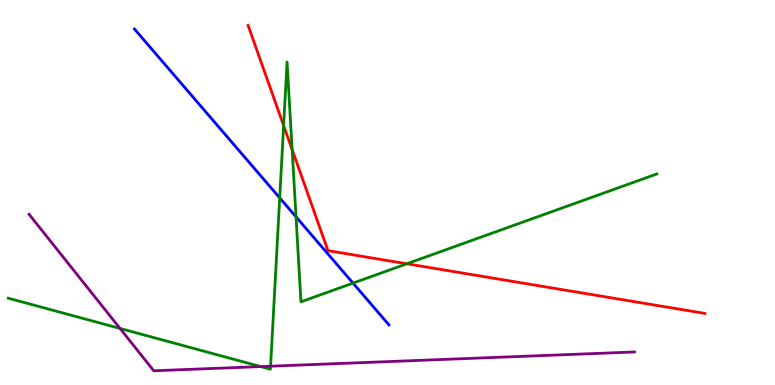[{'lines': ['blue', 'red'], 'intersections': []}, {'lines': ['green', 'red'], 'intersections': [{'x': 3.66, 'y': 6.74}, {'x': 3.77, 'y': 6.11}, {'x': 5.25, 'y': 3.15}]}, {'lines': ['purple', 'red'], 'intersections': []}, {'lines': ['blue', 'green'], 'intersections': [{'x': 3.61, 'y': 4.86}, {'x': 3.82, 'y': 4.37}, {'x': 4.56, 'y': 2.65}]}, {'lines': ['blue', 'purple'], 'intersections': []}, {'lines': ['green', 'purple'], 'intersections': [{'x': 1.55, 'y': 1.47}, {'x': 3.36, 'y': 0.478}, {'x': 3.49, 'y': 0.488}]}]